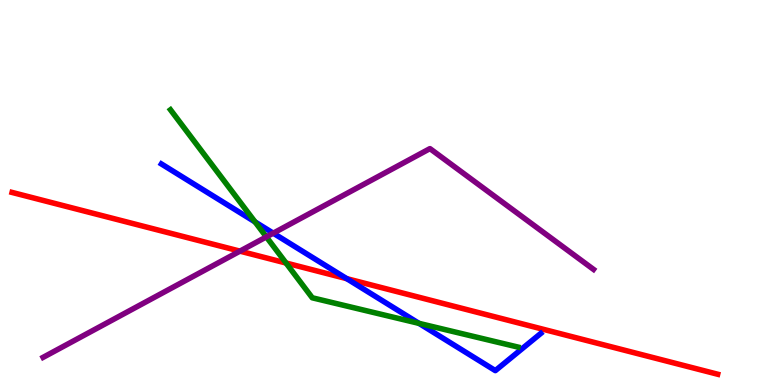[{'lines': ['blue', 'red'], 'intersections': [{'x': 4.47, 'y': 2.76}]}, {'lines': ['green', 'red'], 'intersections': [{'x': 3.69, 'y': 3.17}]}, {'lines': ['purple', 'red'], 'intersections': [{'x': 3.1, 'y': 3.48}]}, {'lines': ['blue', 'green'], 'intersections': [{'x': 3.29, 'y': 4.24}, {'x': 5.41, 'y': 1.6}]}, {'lines': ['blue', 'purple'], 'intersections': [{'x': 3.53, 'y': 3.94}]}, {'lines': ['green', 'purple'], 'intersections': [{'x': 3.44, 'y': 3.85}]}]